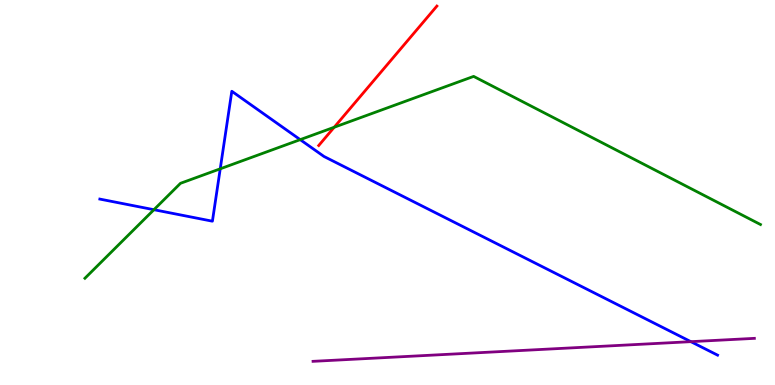[{'lines': ['blue', 'red'], 'intersections': []}, {'lines': ['green', 'red'], 'intersections': [{'x': 4.31, 'y': 6.69}]}, {'lines': ['purple', 'red'], 'intersections': []}, {'lines': ['blue', 'green'], 'intersections': [{'x': 1.99, 'y': 4.55}, {'x': 2.84, 'y': 5.62}, {'x': 3.87, 'y': 6.37}]}, {'lines': ['blue', 'purple'], 'intersections': [{'x': 8.91, 'y': 1.13}]}, {'lines': ['green', 'purple'], 'intersections': []}]